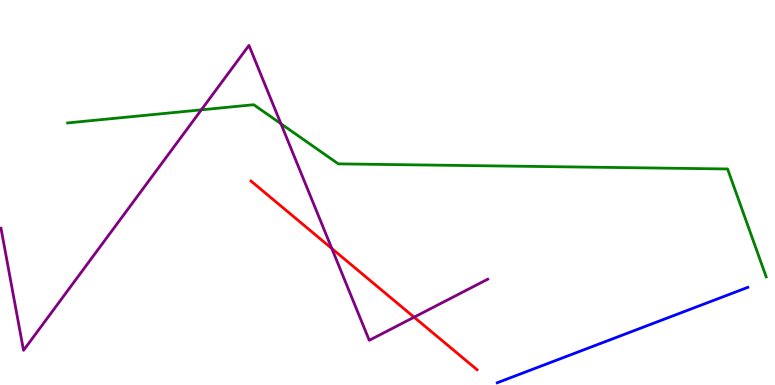[{'lines': ['blue', 'red'], 'intersections': []}, {'lines': ['green', 'red'], 'intersections': []}, {'lines': ['purple', 'red'], 'intersections': [{'x': 4.28, 'y': 3.54}, {'x': 5.34, 'y': 1.76}]}, {'lines': ['blue', 'green'], 'intersections': []}, {'lines': ['blue', 'purple'], 'intersections': []}, {'lines': ['green', 'purple'], 'intersections': [{'x': 2.6, 'y': 7.15}, {'x': 3.62, 'y': 6.79}]}]